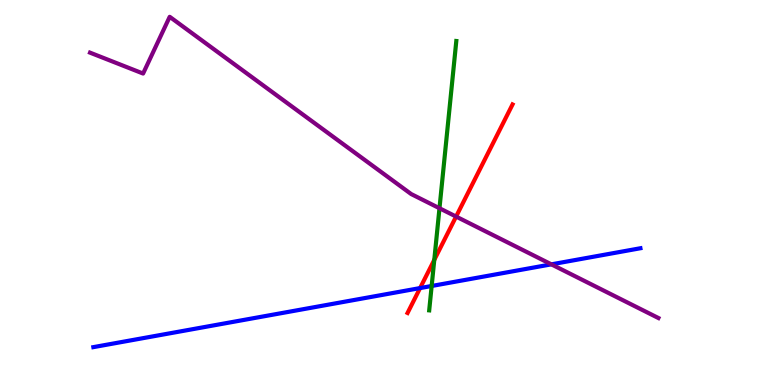[{'lines': ['blue', 'red'], 'intersections': [{'x': 5.42, 'y': 2.52}]}, {'lines': ['green', 'red'], 'intersections': [{'x': 5.6, 'y': 3.25}]}, {'lines': ['purple', 'red'], 'intersections': [{'x': 5.89, 'y': 4.37}]}, {'lines': ['blue', 'green'], 'intersections': [{'x': 5.57, 'y': 2.57}]}, {'lines': ['blue', 'purple'], 'intersections': [{'x': 7.11, 'y': 3.13}]}, {'lines': ['green', 'purple'], 'intersections': [{'x': 5.67, 'y': 4.59}]}]